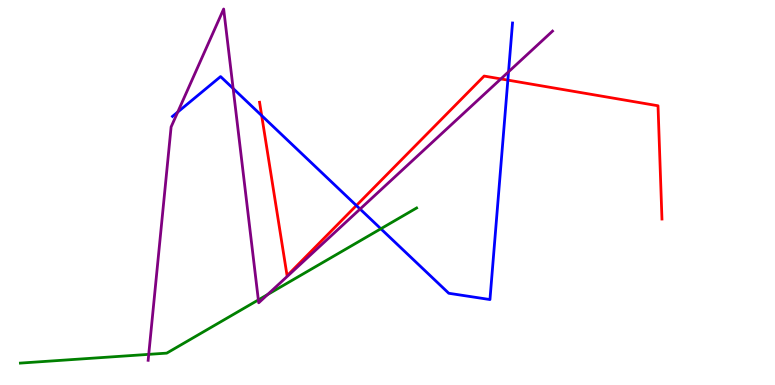[{'lines': ['blue', 'red'], 'intersections': [{'x': 3.38, 'y': 7.0}, {'x': 4.6, 'y': 4.66}, {'x': 6.55, 'y': 7.92}]}, {'lines': ['green', 'red'], 'intersections': []}, {'lines': ['purple', 'red'], 'intersections': [{'x': 6.46, 'y': 7.95}]}, {'lines': ['blue', 'green'], 'intersections': [{'x': 4.91, 'y': 4.06}]}, {'lines': ['blue', 'purple'], 'intersections': [{'x': 2.29, 'y': 7.09}, {'x': 3.01, 'y': 7.7}, {'x': 4.65, 'y': 4.57}, {'x': 6.56, 'y': 8.13}]}, {'lines': ['green', 'purple'], 'intersections': [{'x': 1.92, 'y': 0.796}, {'x': 3.33, 'y': 2.21}, {'x': 3.45, 'y': 2.35}]}]